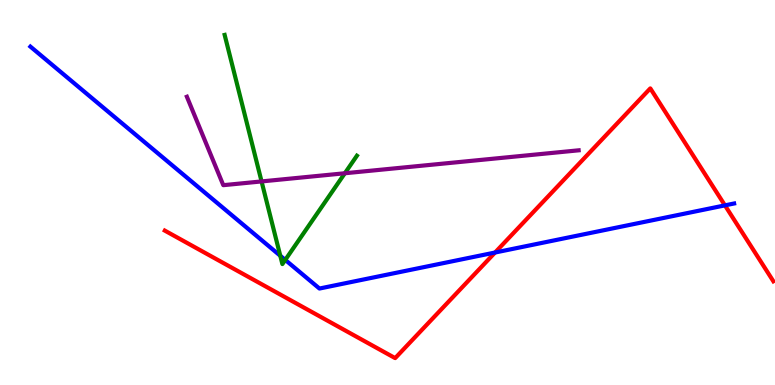[{'lines': ['blue', 'red'], 'intersections': [{'x': 6.39, 'y': 3.44}, {'x': 9.35, 'y': 4.67}]}, {'lines': ['green', 'red'], 'intersections': []}, {'lines': ['purple', 'red'], 'intersections': []}, {'lines': ['blue', 'green'], 'intersections': [{'x': 3.62, 'y': 3.36}, {'x': 3.68, 'y': 3.25}]}, {'lines': ['blue', 'purple'], 'intersections': []}, {'lines': ['green', 'purple'], 'intersections': [{'x': 3.37, 'y': 5.29}, {'x': 4.45, 'y': 5.5}]}]